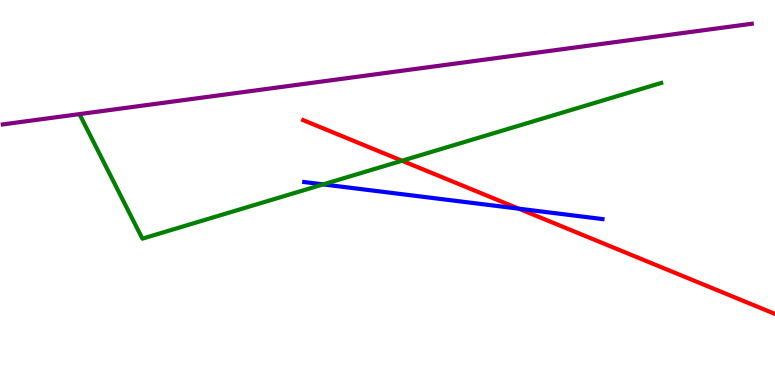[{'lines': ['blue', 'red'], 'intersections': [{'x': 6.69, 'y': 4.58}]}, {'lines': ['green', 'red'], 'intersections': [{'x': 5.19, 'y': 5.83}]}, {'lines': ['purple', 'red'], 'intersections': []}, {'lines': ['blue', 'green'], 'intersections': [{'x': 4.17, 'y': 5.21}]}, {'lines': ['blue', 'purple'], 'intersections': []}, {'lines': ['green', 'purple'], 'intersections': []}]